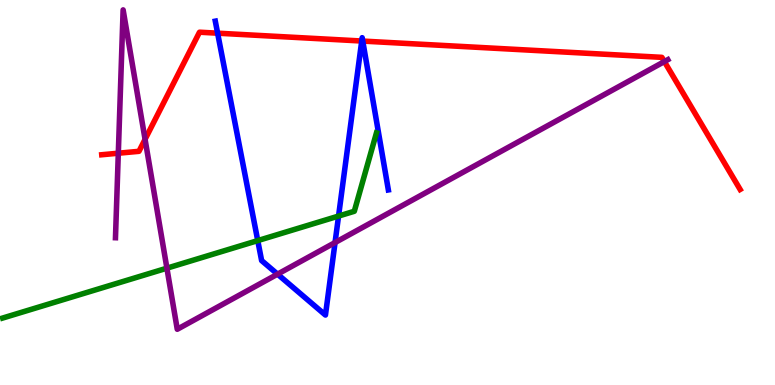[{'lines': ['blue', 'red'], 'intersections': [{'x': 2.81, 'y': 9.14}, {'x': 4.67, 'y': 8.93}, {'x': 4.68, 'y': 8.93}]}, {'lines': ['green', 'red'], 'intersections': []}, {'lines': ['purple', 'red'], 'intersections': [{'x': 1.53, 'y': 6.02}, {'x': 1.87, 'y': 6.38}, {'x': 8.57, 'y': 8.4}]}, {'lines': ['blue', 'green'], 'intersections': [{'x': 3.33, 'y': 3.75}, {'x': 4.37, 'y': 4.39}]}, {'lines': ['blue', 'purple'], 'intersections': [{'x': 3.58, 'y': 2.88}, {'x': 4.32, 'y': 3.7}]}, {'lines': ['green', 'purple'], 'intersections': [{'x': 2.15, 'y': 3.03}]}]